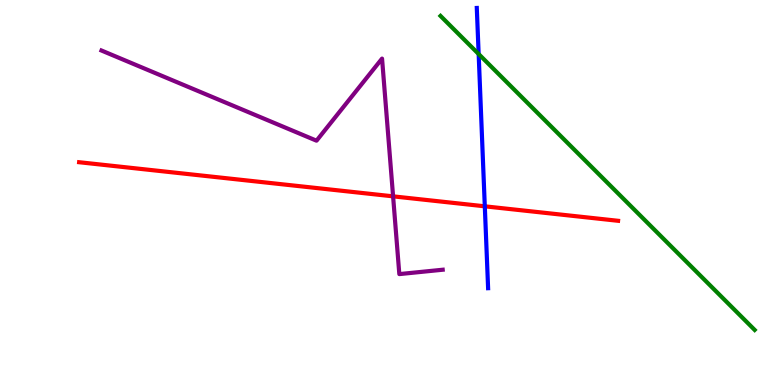[{'lines': ['blue', 'red'], 'intersections': [{'x': 6.26, 'y': 4.64}]}, {'lines': ['green', 'red'], 'intersections': []}, {'lines': ['purple', 'red'], 'intersections': [{'x': 5.07, 'y': 4.9}]}, {'lines': ['blue', 'green'], 'intersections': [{'x': 6.18, 'y': 8.6}]}, {'lines': ['blue', 'purple'], 'intersections': []}, {'lines': ['green', 'purple'], 'intersections': []}]